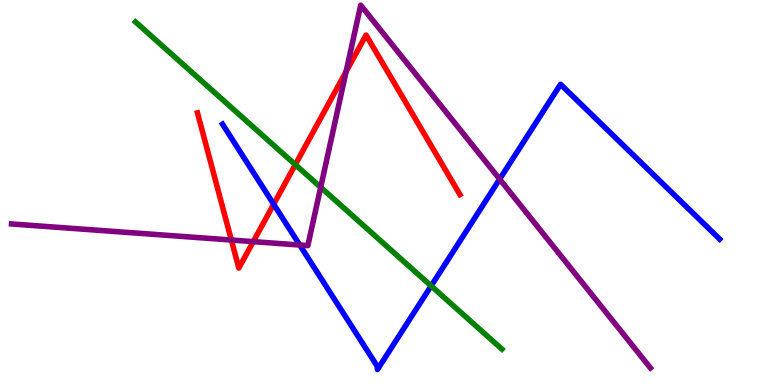[{'lines': ['blue', 'red'], 'intersections': [{'x': 3.53, 'y': 4.7}]}, {'lines': ['green', 'red'], 'intersections': [{'x': 3.81, 'y': 5.72}]}, {'lines': ['purple', 'red'], 'intersections': [{'x': 2.99, 'y': 3.77}, {'x': 3.27, 'y': 3.72}, {'x': 4.47, 'y': 8.14}]}, {'lines': ['blue', 'green'], 'intersections': [{'x': 5.56, 'y': 2.57}]}, {'lines': ['blue', 'purple'], 'intersections': [{'x': 3.87, 'y': 3.64}, {'x': 6.45, 'y': 5.35}]}, {'lines': ['green', 'purple'], 'intersections': [{'x': 4.14, 'y': 5.14}]}]